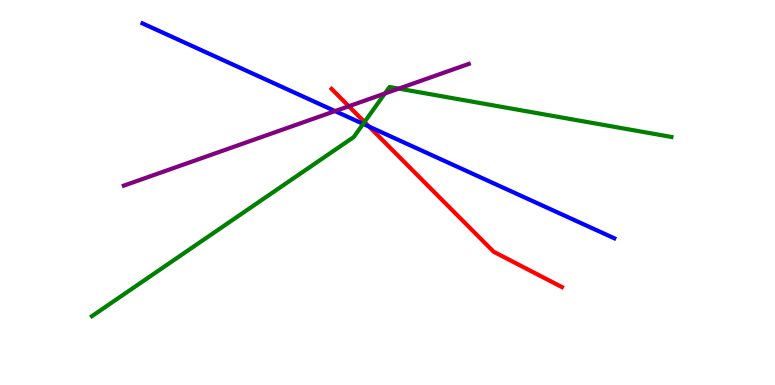[{'lines': ['blue', 'red'], 'intersections': [{'x': 4.76, 'y': 6.71}]}, {'lines': ['green', 'red'], 'intersections': [{'x': 4.7, 'y': 6.83}]}, {'lines': ['purple', 'red'], 'intersections': [{'x': 4.5, 'y': 7.24}]}, {'lines': ['blue', 'green'], 'intersections': [{'x': 4.69, 'y': 6.78}]}, {'lines': ['blue', 'purple'], 'intersections': [{'x': 4.32, 'y': 7.11}]}, {'lines': ['green', 'purple'], 'intersections': [{'x': 4.97, 'y': 7.57}, {'x': 5.15, 'y': 7.7}]}]